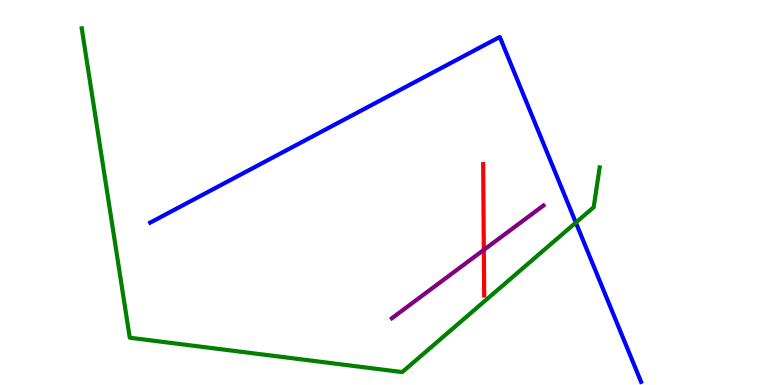[{'lines': ['blue', 'red'], 'intersections': []}, {'lines': ['green', 'red'], 'intersections': []}, {'lines': ['purple', 'red'], 'intersections': [{'x': 6.24, 'y': 3.51}]}, {'lines': ['blue', 'green'], 'intersections': [{'x': 7.43, 'y': 4.22}]}, {'lines': ['blue', 'purple'], 'intersections': []}, {'lines': ['green', 'purple'], 'intersections': []}]